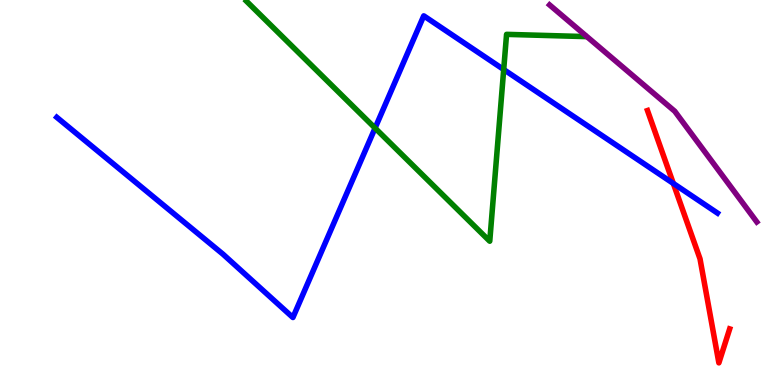[{'lines': ['blue', 'red'], 'intersections': [{'x': 8.69, 'y': 5.24}]}, {'lines': ['green', 'red'], 'intersections': []}, {'lines': ['purple', 'red'], 'intersections': []}, {'lines': ['blue', 'green'], 'intersections': [{'x': 4.84, 'y': 6.67}, {'x': 6.5, 'y': 8.19}]}, {'lines': ['blue', 'purple'], 'intersections': []}, {'lines': ['green', 'purple'], 'intersections': []}]